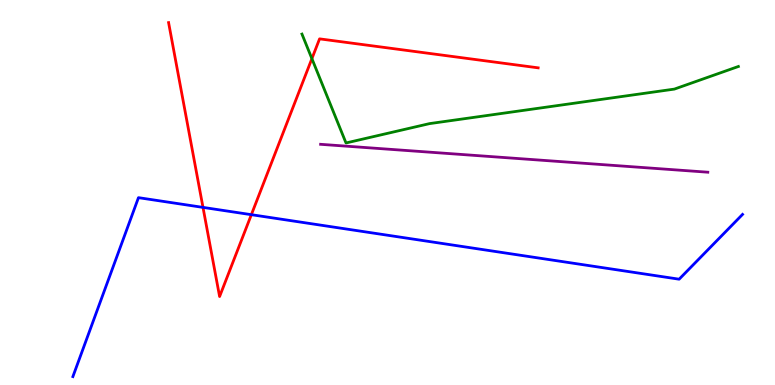[{'lines': ['blue', 'red'], 'intersections': [{'x': 2.62, 'y': 4.61}, {'x': 3.24, 'y': 4.42}]}, {'lines': ['green', 'red'], 'intersections': [{'x': 4.02, 'y': 8.48}]}, {'lines': ['purple', 'red'], 'intersections': []}, {'lines': ['blue', 'green'], 'intersections': []}, {'lines': ['blue', 'purple'], 'intersections': []}, {'lines': ['green', 'purple'], 'intersections': []}]